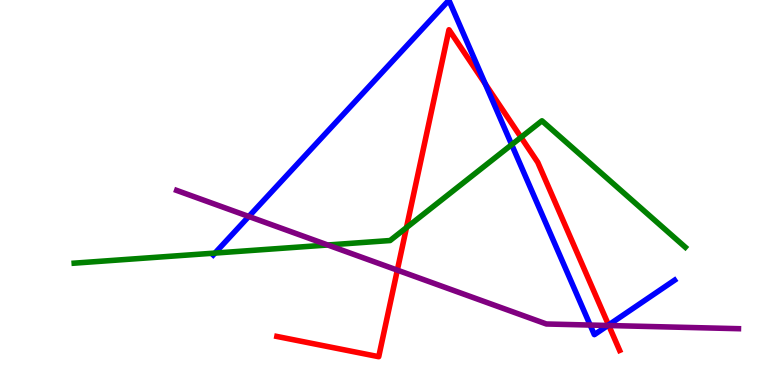[{'lines': ['blue', 'red'], 'intersections': [{'x': 6.26, 'y': 7.82}, {'x': 7.85, 'y': 1.56}]}, {'lines': ['green', 'red'], 'intersections': [{'x': 5.24, 'y': 4.09}, {'x': 6.72, 'y': 6.43}]}, {'lines': ['purple', 'red'], 'intersections': [{'x': 5.13, 'y': 2.98}, {'x': 7.86, 'y': 1.55}]}, {'lines': ['blue', 'green'], 'intersections': [{'x': 2.77, 'y': 3.43}, {'x': 6.6, 'y': 6.24}]}, {'lines': ['blue', 'purple'], 'intersections': [{'x': 3.21, 'y': 4.38}, {'x': 7.61, 'y': 1.56}, {'x': 7.84, 'y': 1.55}]}, {'lines': ['green', 'purple'], 'intersections': [{'x': 4.23, 'y': 3.64}]}]